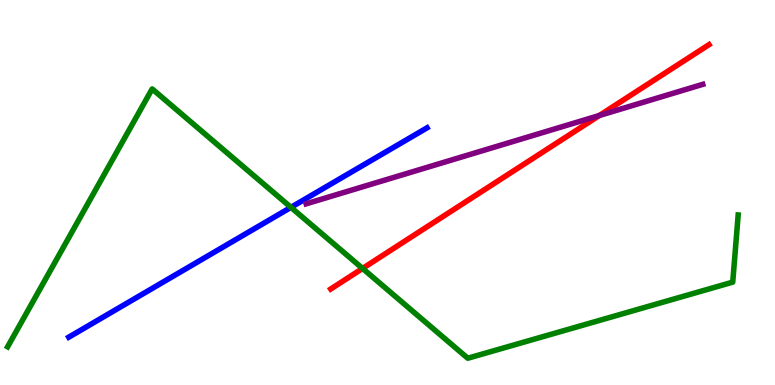[{'lines': ['blue', 'red'], 'intersections': []}, {'lines': ['green', 'red'], 'intersections': [{'x': 4.68, 'y': 3.03}]}, {'lines': ['purple', 'red'], 'intersections': [{'x': 7.73, 'y': 7.0}]}, {'lines': ['blue', 'green'], 'intersections': [{'x': 3.75, 'y': 4.61}]}, {'lines': ['blue', 'purple'], 'intersections': []}, {'lines': ['green', 'purple'], 'intersections': []}]